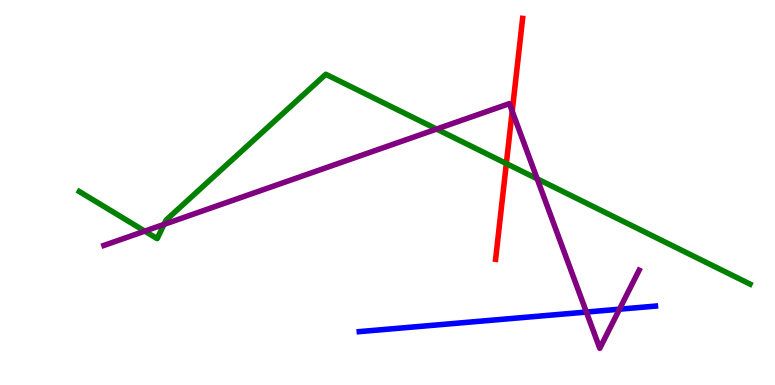[{'lines': ['blue', 'red'], 'intersections': []}, {'lines': ['green', 'red'], 'intersections': [{'x': 6.53, 'y': 5.75}]}, {'lines': ['purple', 'red'], 'intersections': [{'x': 6.61, 'y': 7.11}]}, {'lines': ['blue', 'green'], 'intersections': []}, {'lines': ['blue', 'purple'], 'intersections': [{'x': 7.57, 'y': 1.89}, {'x': 7.99, 'y': 1.97}]}, {'lines': ['green', 'purple'], 'intersections': [{'x': 1.87, 'y': 4.0}, {'x': 2.12, 'y': 4.17}, {'x': 5.63, 'y': 6.65}, {'x': 6.93, 'y': 5.36}]}]